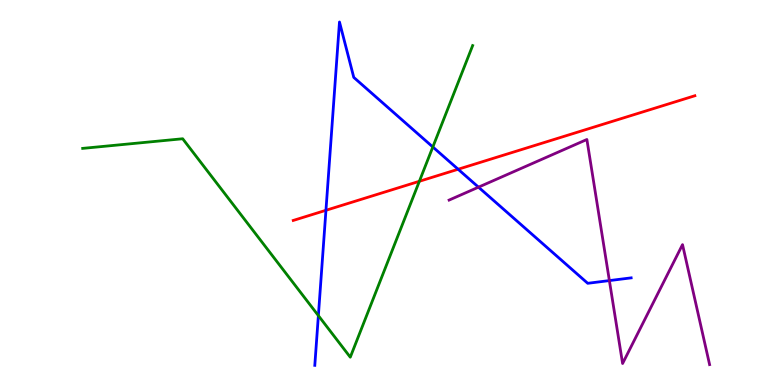[{'lines': ['blue', 'red'], 'intersections': [{'x': 4.21, 'y': 4.54}, {'x': 5.91, 'y': 5.6}]}, {'lines': ['green', 'red'], 'intersections': [{'x': 5.41, 'y': 5.29}]}, {'lines': ['purple', 'red'], 'intersections': []}, {'lines': ['blue', 'green'], 'intersections': [{'x': 4.11, 'y': 1.8}, {'x': 5.58, 'y': 6.18}]}, {'lines': ['blue', 'purple'], 'intersections': [{'x': 6.17, 'y': 5.14}, {'x': 7.86, 'y': 2.71}]}, {'lines': ['green', 'purple'], 'intersections': []}]